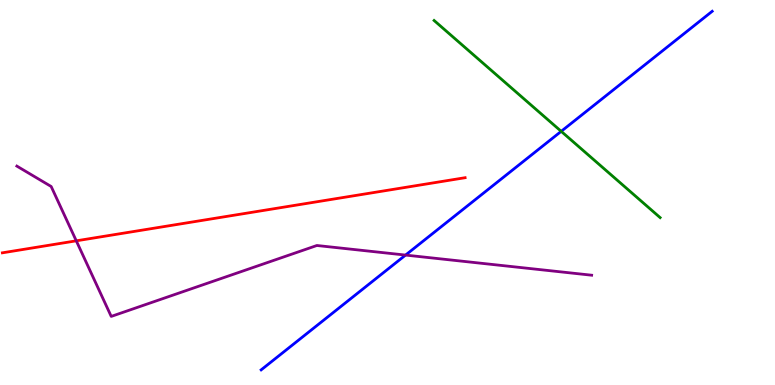[{'lines': ['blue', 'red'], 'intersections': []}, {'lines': ['green', 'red'], 'intersections': []}, {'lines': ['purple', 'red'], 'intersections': [{'x': 0.984, 'y': 3.74}]}, {'lines': ['blue', 'green'], 'intersections': [{'x': 7.24, 'y': 6.59}]}, {'lines': ['blue', 'purple'], 'intersections': [{'x': 5.23, 'y': 3.37}]}, {'lines': ['green', 'purple'], 'intersections': []}]